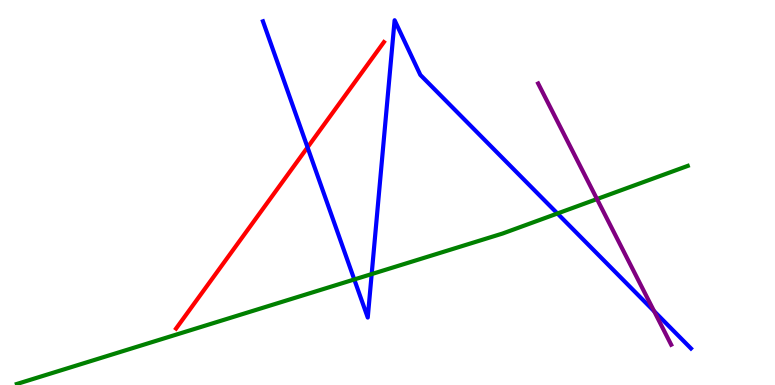[{'lines': ['blue', 'red'], 'intersections': [{'x': 3.97, 'y': 6.17}]}, {'lines': ['green', 'red'], 'intersections': []}, {'lines': ['purple', 'red'], 'intersections': []}, {'lines': ['blue', 'green'], 'intersections': [{'x': 4.57, 'y': 2.74}, {'x': 4.8, 'y': 2.88}, {'x': 7.19, 'y': 4.45}]}, {'lines': ['blue', 'purple'], 'intersections': [{'x': 8.44, 'y': 1.92}]}, {'lines': ['green', 'purple'], 'intersections': [{'x': 7.7, 'y': 4.83}]}]